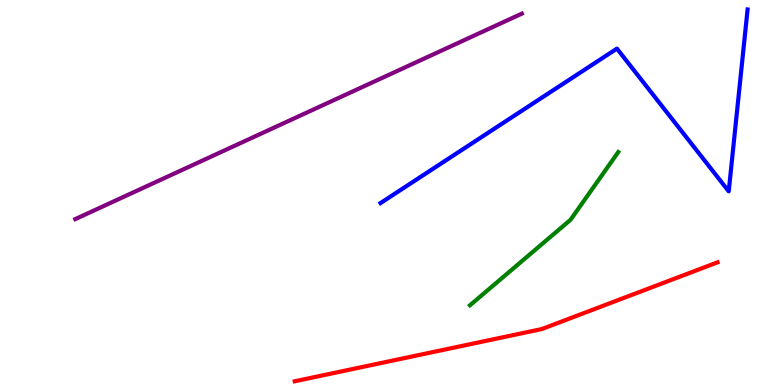[{'lines': ['blue', 'red'], 'intersections': []}, {'lines': ['green', 'red'], 'intersections': []}, {'lines': ['purple', 'red'], 'intersections': []}, {'lines': ['blue', 'green'], 'intersections': []}, {'lines': ['blue', 'purple'], 'intersections': []}, {'lines': ['green', 'purple'], 'intersections': []}]